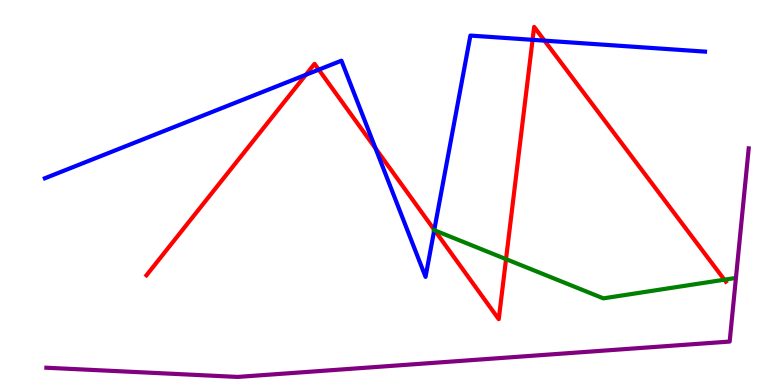[{'lines': ['blue', 'red'], 'intersections': [{'x': 3.95, 'y': 8.06}, {'x': 4.11, 'y': 8.19}, {'x': 4.85, 'y': 6.15}, {'x': 5.6, 'y': 4.03}, {'x': 6.87, 'y': 8.97}, {'x': 7.03, 'y': 8.94}]}, {'lines': ['green', 'red'], 'intersections': [{'x': 5.61, 'y': 4.02}, {'x': 6.53, 'y': 3.27}, {'x': 9.35, 'y': 2.74}]}, {'lines': ['purple', 'red'], 'intersections': []}, {'lines': ['blue', 'green'], 'intersections': [{'x': 5.6, 'y': 4.02}]}, {'lines': ['blue', 'purple'], 'intersections': []}, {'lines': ['green', 'purple'], 'intersections': []}]